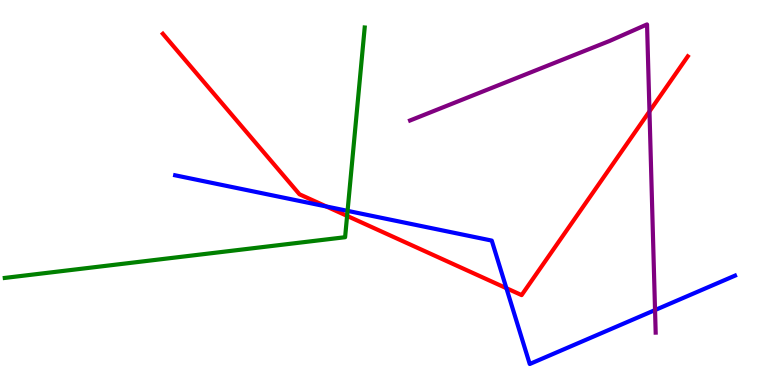[{'lines': ['blue', 'red'], 'intersections': [{'x': 4.21, 'y': 4.64}, {'x': 6.53, 'y': 2.51}]}, {'lines': ['green', 'red'], 'intersections': [{'x': 4.48, 'y': 4.39}]}, {'lines': ['purple', 'red'], 'intersections': [{'x': 8.38, 'y': 7.11}]}, {'lines': ['blue', 'green'], 'intersections': [{'x': 4.48, 'y': 4.52}]}, {'lines': ['blue', 'purple'], 'intersections': [{'x': 8.45, 'y': 1.95}]}, {'lines': ['green', 'purple'], 'intersections': []}]